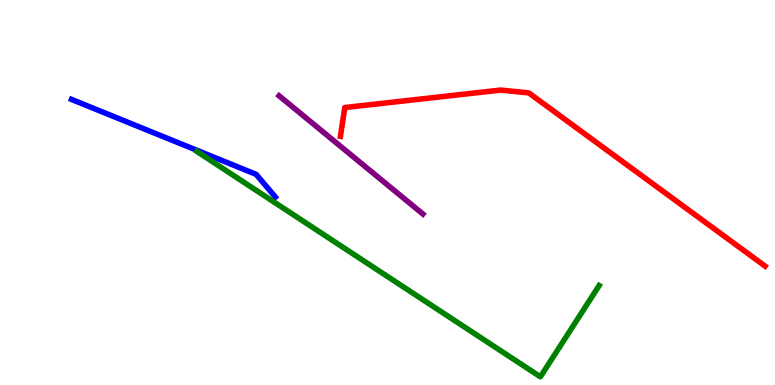[{'lines': ['blue', 'red'], 'intersections': []}, {'lines': ['green', 'red'], 'intersections': []}, {'lines': ['purple', 'red'], 'intersections': []}, {'lines': ['blue', 'green'], 'intersections': []}, {'lines': ['blue', 'purple'], 'intersections': []}, {'lines': ['green', 'purple'], 'intersections': []}]